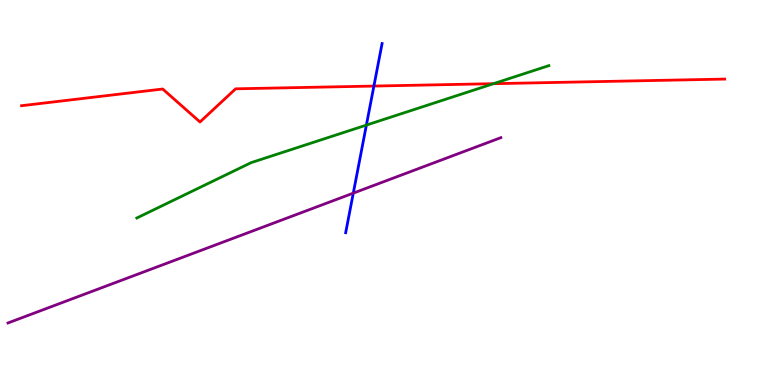[{'lines': ['blue', 'red'], 'intersections': [{'x': 4.82, 'y': 7.76}]}, {'lines': ['green', 'red'], 'intersections': [{'x': 6.37, 'y': 7.83}]}, {'lines': ['purple', 'red'], 'intersections': []}, {'lines': ['blue', 'green'], 'intersections': [{'x': 4.73, 'y': 6.75}]}, {'lines': ['blue', 'purple'], 'intersections': [{'x': 4.56, 'y': 4.98}]}, {'lines': ['green', 'purple'], 'intersections': []}]